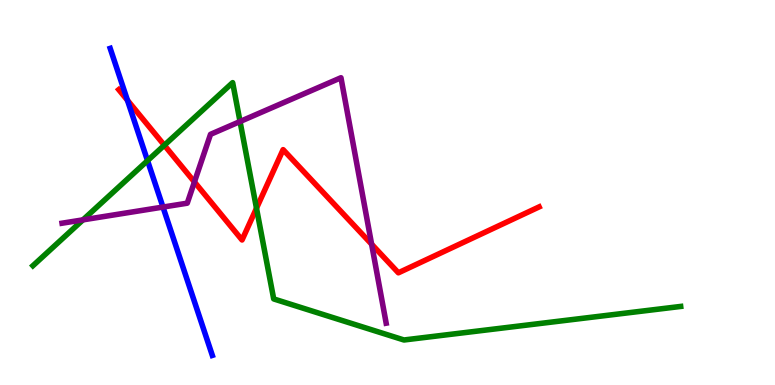[{'lines': ['blue', 'red'], 'intersections': [{'x': 1.64, 'y': 7.4}]}, {'lines': ['green', 'red'], 'intersections': [{'x': 2.12, 'y': 6.23}, {'x': 3.31, 'y': 4.59}]}, {'lines': ['purple', 'red'], 'intersections': [{'x': 2.51, 'y': 5.27}, {'x': 4.8, 'y': 3.66}]}, {'lines': ['blue', 'green'], 'intersections': [{'x': 1.9, 'y': 5.83}]}, {'lines': ['blue', 'purple'], 'intersections': [{'x': 2.1, 'y': 4.62}]}, {'lines': ['green', 'purple'], 'intersections': [{'x': 1.07, 'y': 4.29}, {'x': 3.1, 'y': 6.84}]}]